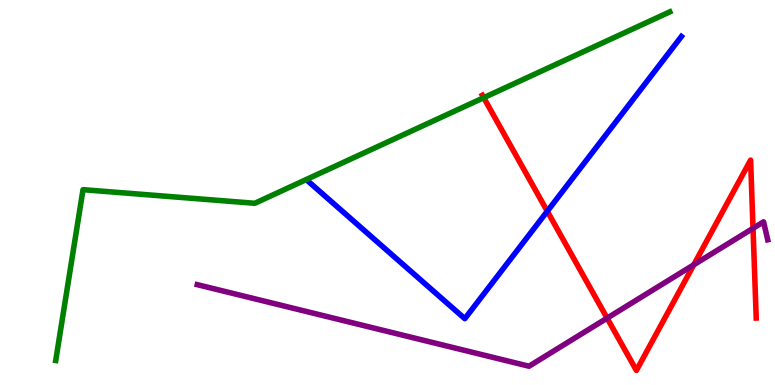[{'lines': ['blue', 'red'], 'intersections': [{'x': 7.06, 'y': 4.51}]}, {'lines': ['green', 'red'], 'intersections': [{'x': 6.24, 'y': 7.46}]}, {'lines': ['purple', 'red'], 'intersections': [{'x': 7.83, 'y': 1.74}, {'x': 8.95, 'y': 3.12}, {'x': 9.72, 'y': 4.07}]}, {'lines': ['blue', 'green'], 'intersections': []}, {'lines': ['blue', 'purple'], 'intersections': []}, {'lines': ['green', 'purple'], 'intersections': []}]